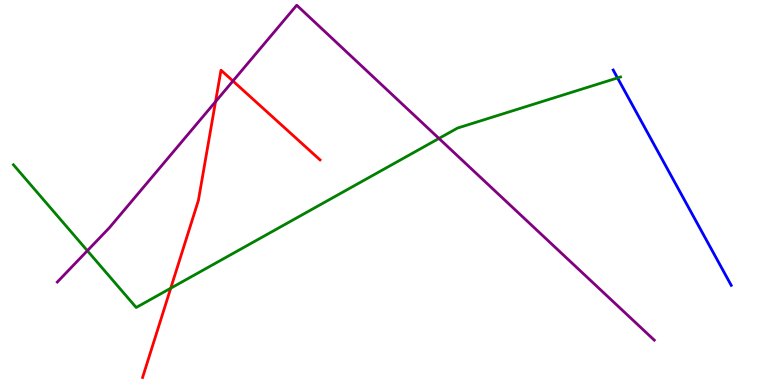[{'lines': ['blue', 'red'], 'intersections': []}, {'lines': ['green', 'red'], 'intersections': [{'x': 2.2, 'y': 2.51}]}, {'lines': ['purple', 'red'], 'intersections': [{'x': 2.78, 'y': 7.36}, {'x': 3.01, 'y': 7.9}]}, {'lines': ['blue', 'green'], 'intersections': [{'x': 7.97, 'y': 7.98}]}, {'lines': ['blue', 'purple'], 'intersections': []}, {'lines': ['green', 'purple'], 'intersections': [{'x': 1.13, 'y': 3.49}, {'x': 5.66, 'y': 6.4}]}]